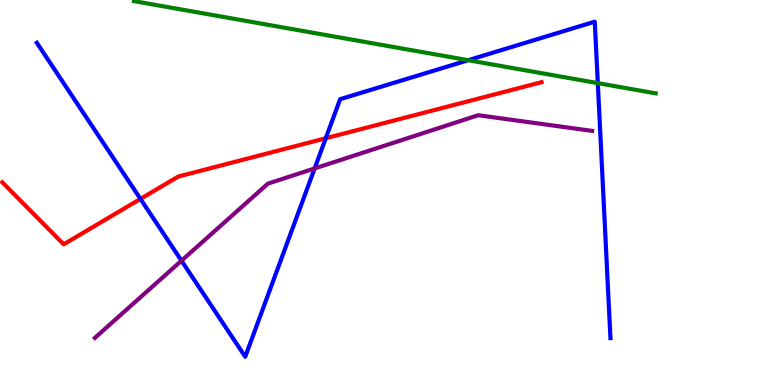[{'lines': ['blue', 'red'], 'intersections': [{'x': 1.81, 'y': 4.83}, {'x': 4.2, 'y': 6.41}]}, {'lines': ['green', 'red'], 'intersections': []}, {'lines': ['purple', 'red'], 'intersections': []}, {'lines': ['blue', 'green'], 'intersections': [{'x': 6.04, 'y': 8.44}, {'x': 7.71, 'y': 7.84}]}, {'lines': ['blue', 'purple'], 'intersections': [{'x': 2.34, 'y': 3.23}, {'x': 4.06, 'y': 5.63}]}, {'lines': ['green', 'purple'], 'intersections': []}]